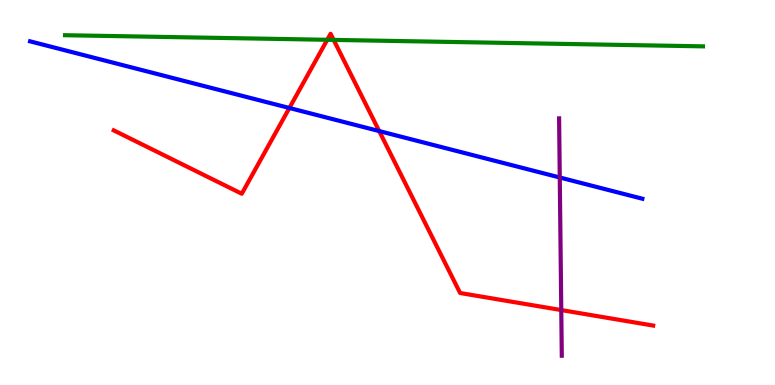[{'lines': ['blue', 'red'], 'intersections': [{'x': 3.73, 'y': 7.2}, {'x': 4.89, 'y': 6.6}]}, {'lines': ['green', 'red'], 'intersections': [{'x': 4.22, 'y': 8.97}, {'x': 4.31, 'y': 8.96}]}, {'lines': ['purple', 'red'], 'intersections': [{'x': 7.24, 'y': 1.95}]}, {'lines': ['blue', 'green'], 'intersections': []}, {'lines': ['blue', 'purple'], 'intersections': [{'x': 7.22, 'y': 5.39}]}, {'lines': ['green', 'purple'], 'intersections': []}]